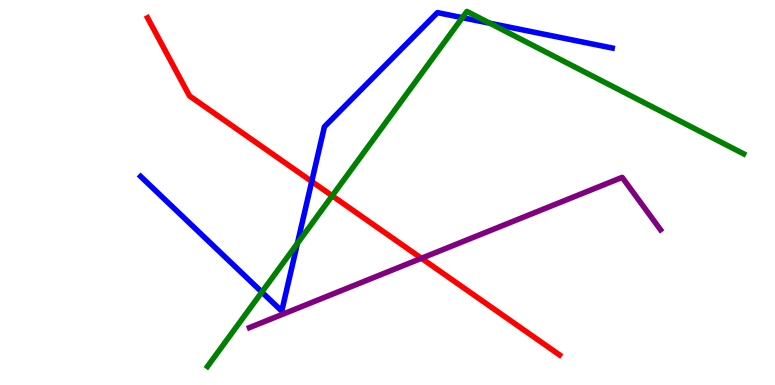[{'lines': ['blue', 'red'], 'intersections': [{'x': 4.02, 'y': 5.29}]}, {'lines': ['green', 'red'], 'intersections': [{'x': 4.29, 'y': 4.91}]}, {'lines': ['purple', 'red'], 'intersections': [{'x': 5.44, 'y': 3.29}]}, {'lines': ['blue', 'green'], 'intersections': [{'x': 3.38, 'y': 2.41}, {'x': 3.84, 'y': 3.68}, {'x': 5.97, 'y': 9.54}, {'x': 6.32, 'y': 9.4}]}, {'lines': ['blue', 'purple'], 'intersections': []}, {'lines': ['green', 'purple'], 'intersections': []}]